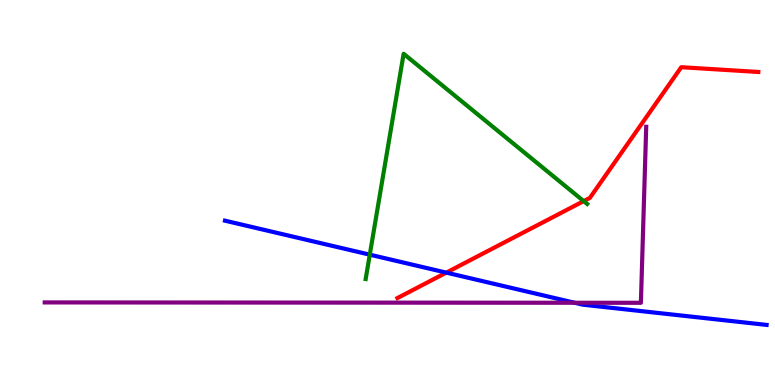[{'lines': ['blue', 'red'], 'intersections': [{'x': 5.76, 'y': 2.92}]}, {'lines': ['green', 'red'], 'intersections': [{'x': 7.53, 'y': 4.78}]}, {'lines': ['purple', 'red'], 'intersections': []}, {'lines': ['blue', 'green'], 'intersections': [{'x': 4.77, 'y': 3.39}]}, {'lines': ['blue', 'purple'], 'intersections': [{'x': 7.41, 'y': 2.14}]}, {'lines': ['green', 'purple'], 'intersections': []}]